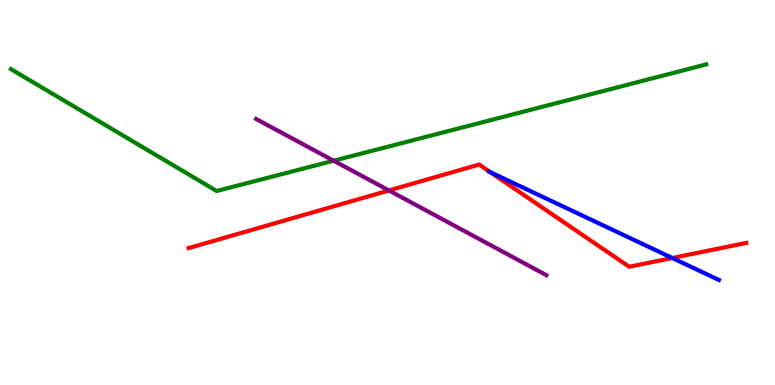[{'lines': ['blue', 'red'], 'intersections': [{'x': 6.33, 'y': 5.53}, {'x': 8.67, 'y': 3.3}]}, {'lines': ['green', 'red'], 'intersections': []}, {'lines': ['purple', 'red'], 'intersections': [{'x': 5.02, 'y': 5.05}]}, {'lines': ['blue', 'green'], 'intersections': []}, {'lines': ['blue', 'purple'], 'intersections': []}, {'lines': ['green', 'purple'], 'intersections': [{'x': 4.31, 'y': 5.83}]}]